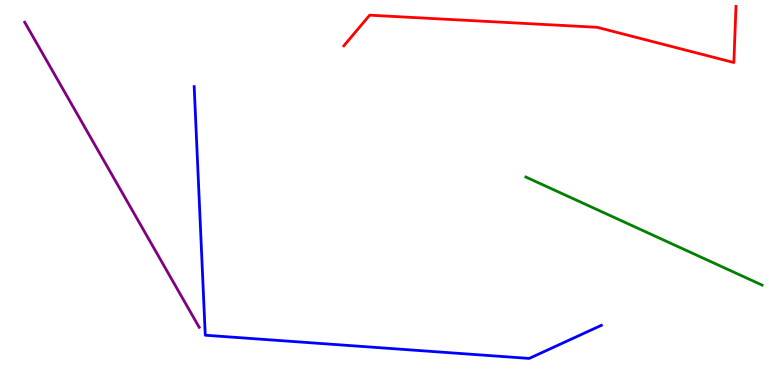[{'lines': ['blue', 'red'], 'intersections': []}, {'lines': ['green', 'red'], 'intersections': []}, {'lines': ['purple', 'red'], 'intersections': []}, {'lines': ['blue', 'green'], 'intersections': []}, {'lines': ['blue', 'purple'], 'intersections': []}, {'lines': ['green', 'purple'], 'intersections': []}]